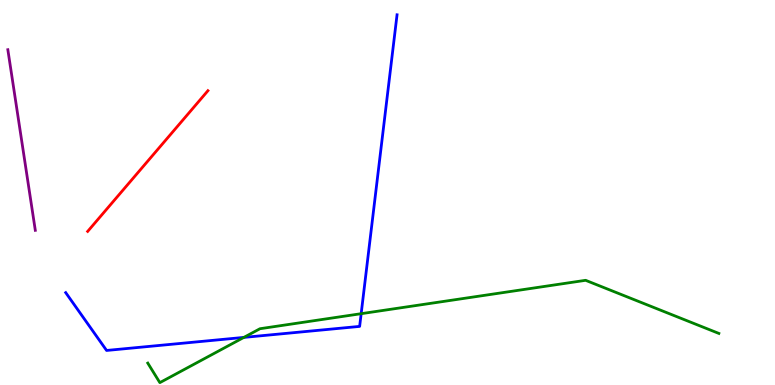[{'lines': ['blue', 'red'], 'intersections': []}, {'lines': ['green', 'red'], 'intersections': []}, {'lines': ['purple', 'red'], 'intersections': []}, {'lines': ['blue', 'green'], 'intersections': [{'x': 3.15, 'y': 1.24}, {'x': 4.66, 'y': 1.85}]}, {'lines': ['blue', 'purple'], 'intersections': []}, {'lines': ['green', 'purple'], 'intersections': []}]